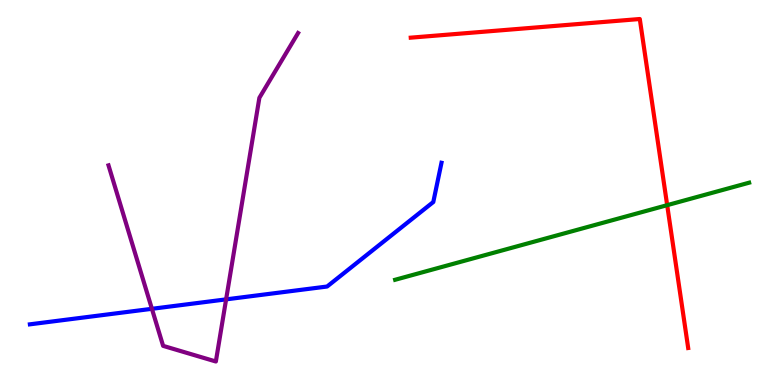[{'lines': ['blue', 'red'], 'intersections': []}, {'lines': ['green', 'red'], 'intersections': [{'x': 8.61, 'y': 4.67}]}, {'lines': ['purple', 'red'], 'intersections': []}, {'lines': ['blue', 'green'], 'intersections': []}, {'lines': ['blue', 'purple'], 'intersections': [{'x': 1.96, 'y': 1.98}, {'x': 2.92, 'y': 2.22}]}, {'lines': ['green', 'purple'], 'intersections': []}]